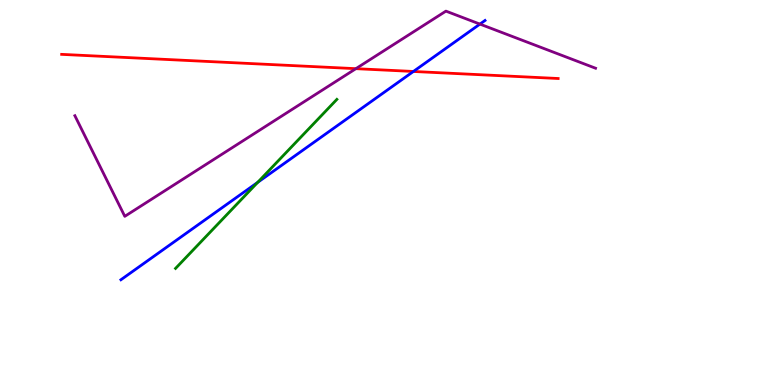[{'lines': ['blue', 'red'], 'intersections': [{'x': 5.33, 'y': 8.14}]}, {'lines': ['green', 'red'], 'intersections': []}, {'lines': ['purple', 'red'], 'intersections': [{'x': 4.59, 'y': 8.22}]}, {'lines': ['blue', 'green'], 'intersections': [{'x': 3.32, 'y': 5.26}]}, {'lines': ['blue', 'purple'], 'intersections': [{'x': 6.19, 'y': 9.37}]}, {'lines': ['green', 'purple'], 'intersections': []}]